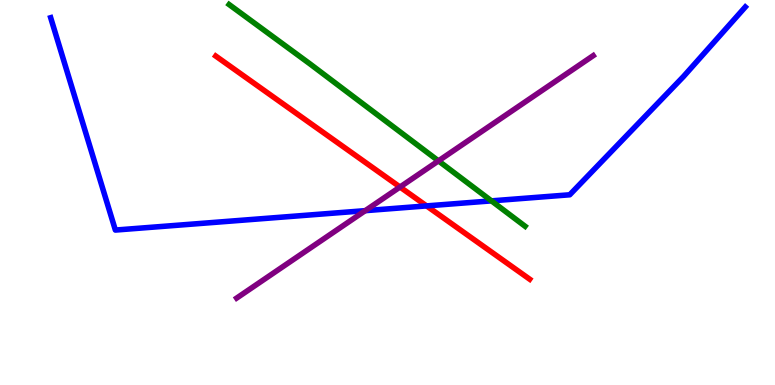[{'lines': ['blue', 'red'], 'intersections': [{'x': 5.5, 'y': 4.65}]}, {'lines': ['green', 'red'], 'intersections': []}, {'lines': ['purple', 'red'], 'intersections': [{'x': 5.16, 'y': 5.14}]}, {'lines': ['blue', 'green'], 'intersections': [{'x': 6.34, 'y': 4.78}]}, {'lines': ['blue', 'purple'], 'intersections': [{'x': 4.71, 'y': 4.53}]}, {'lines': ['green', 'purple'], 'intersections': [{'x': 5.66, 'y': 5.82}]}]